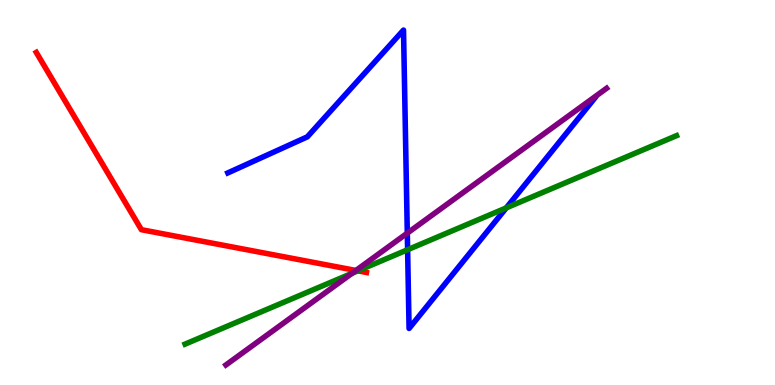[{'lines': ['blue', 'red'], 'intersections': []}, {'lines': ['green', 'red'], 'intersections': [{'x': 4.62, 'y': 2.97}]}, {'lines': ['purple', 'red'], 'intersections': [{'x': 4.59, 'y': 2.97}]}, {'lines': ['blue', 'green'], 'intersections': [{'x': 5.26, 'y': 3.51}, {'x': 6.53, 'y': 4.6}]}, {'lines': ['blue', 'purple'], 'intersections': [{'x': 5.26, 'y': 3.94}]}, {'lines': ['green', 'purple'], 'intersections': [{'x': 4.54, 'y': 2.9}]}]